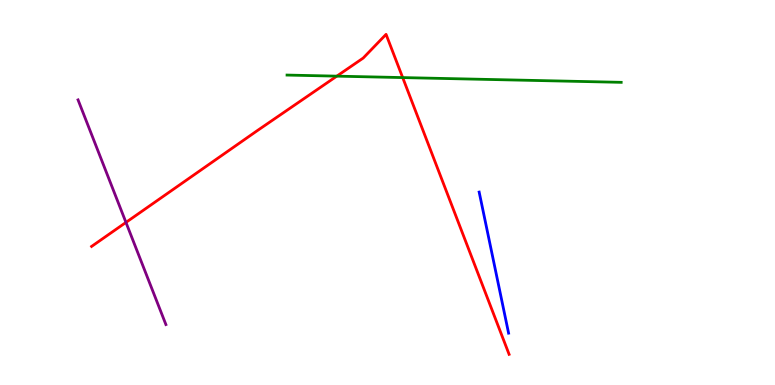[{'lines': ['blue', 'red'], 'intersections': []}, {'lines': ['green', 'red'], 'intersections': [{'x': 4.35, 'y': 8.02}, {'x': 5.2, 'y': 7.98}]}, {'lines': ['purple', 'red'], 'intersections': [{'x': 1.63, 'y': 4.22}]}, {'lines': ['blue', 'green'], 'intersections': []}, {'lines': ['blue', 'purple'], 'intersections': []}, {'lines': ['green', 'purple'], 'intersections': []}]